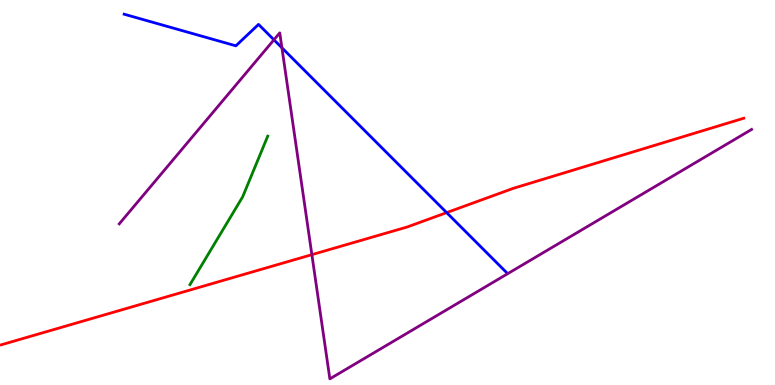[{'lines': ['blue', 'red'], 'intersections': [{'x': 5.76, 'y': 4.48}]}, {'lines': ['green', 'red'], 'intersections': []}, {'lines': ['purple', 'red'], 'intersections': [{'x': 4.02, 'y': 3.39}]}, {'lines': ['blue', 'green'], 'intersections': []}, {'lines': ['blue', 'purple'], 'intersections': [{'x': 3.53, 'y': 8.97}, {'x': 3.64, 'y': 8.76}]}, {'lines': ['green', 'purple'], 'intersections': []}]